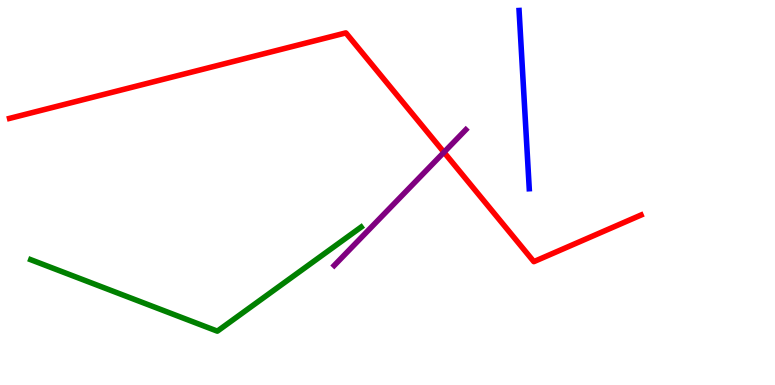[{'lines': ['blue', 'red'], 'intersections': []}, {'lines': ['green', 'red'], 'intersections': []}, {'lines': ['purple', 'red'], 'intersections': [{'x': 5.73, 'y': 6.05}]}, {'lines': ['blue', 'green'], 'intersections': []}, {'lines': ['blue', 'purple'], 'intersections': []}, {'lines': ['green', 'purple'], 'intersections': []}]